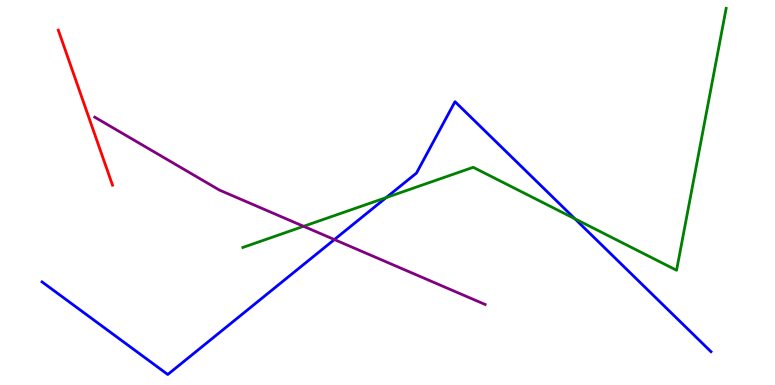[{'lines': ['blue', 'red'], 'intersections': []}, {'lines': ['green', 'red'], 'intersections': []}, {'lines': ['purple', 'red'], 'intersections': []}, {'lines': ['blue', 'green'], 'intersections': [{'x': 4.98, 'y': 4.87}, {'x': 7.42, 'y': 4.32}]}, {'lines': ['blue', 'purple'], 'intersections': [{'x': 4.31, 'y': 3.78}]}, {'lines': ['green', 'purple'], 'intersections': [{'x': 3.92, 'y': 4.12}]}]